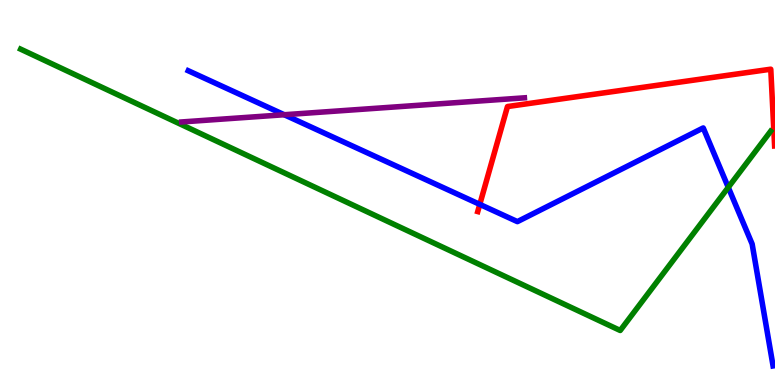[{'lines': ['blue', 'red'], 'intersections': [{'x': 6.19, 'y': 4.69}]}, {'lines': ['green', 'red'], 'intersections': []}, {'lines': ['purple', 'red'], 'intersections': []}, {'lines': ['blue', 'green'], 'intersections': [{'x': 9.4, 'y': 5.13}]}, {'lines': ['blue', 'purple'], 'intersections': [{'x': 3.67, 'y': 7.02}]}, {'lines': ['green', 'purple'], 'intersections': []}]